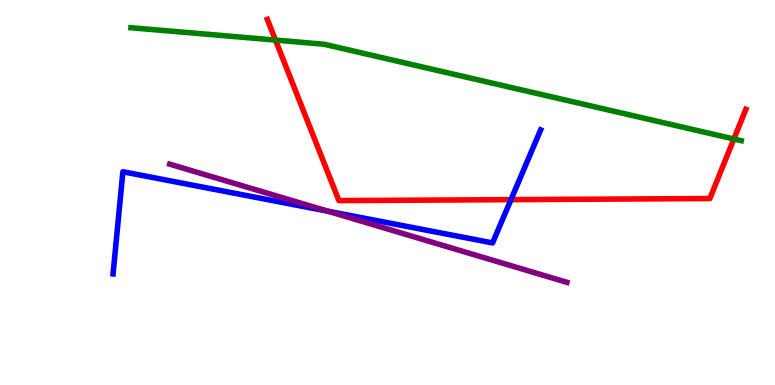[{'lines': ['blue', 'red'], 'intersections': [{'x': 6.59, 'y': 4.81}]}, {'lines': ['green', 'red'], 'intersections': [{'x': 3.55, 'y': 8.96}, {'x': 9.47, 'y': 6.39}]}, {'lines': ['purple', 'red'], 'intersections': []}, {'lines': ['blue', 'green'], 'intersections': []}, {'lines': ['blue', 'purple'], 'intersections': [{'x': 4.23, 'y': 4.51}]}, {'lines': ['green', 'purple'], 'intersections': []}]